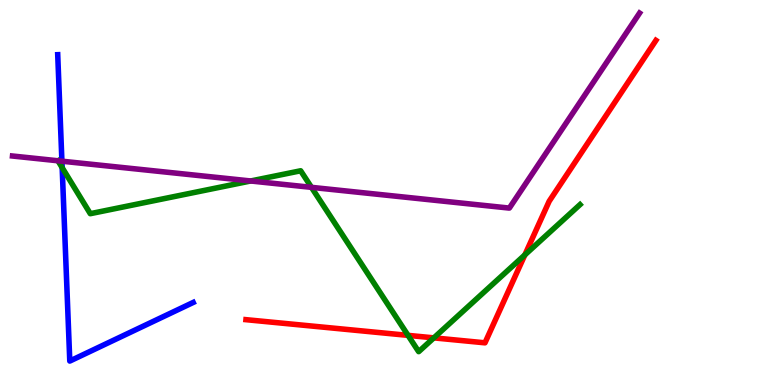[{'lines': ['blue', 'red'], 'intersections': []}, {'lines': ['green', 'red'], 'intersections': [{'x': 5.26, 'y': 1.29}, {'x': 5.6, 'y': 1.22}, {'x': 6.77, 'y': 3.38}]}, {'lines': ['purple', 'red'], 'intersections': []}, {'lines': ['blue', 'green'], 'intersections': [{'x': 0.802, 'y': 5.65}]}, {'lines': ['blue', 'purple'], 'intersections': [{'x': 0.799, 'y': 5.81}]}, {'lines': ['green', 'purple'], 'intersections': [{'x': 3.23, 'y': 5.3}, {'x': 4.02, 'y': 5.13}]}]